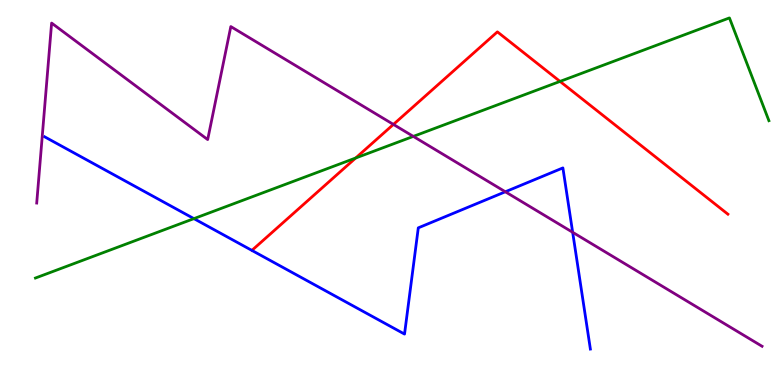[{'lines': ['blue', 'red'], 'intersections': []}, {'lines': ['green', 'red'], 'intersections': [{'x': 4.59, 'y': 5.9}, {'x': 7.23, 'y': 7.89}]}, {'lines': ['purple', 'red'], 'intersections': [{'x': 5.08, 'y': 6.77}]}, {'lines': ['blue', 'green'], 'intersections': [{'x': 2.5, 'y': 4.32}]}, {'lines': ['blue', 'purple'], 'intersections': [{'x': 6.52, 'y': 5.02}, {'x': 7.39, 'y': 3.97}]}, {'lines': ['green', 'purple'], 'intersections': [{'x': 5.33, 'y': 6.46}]}]